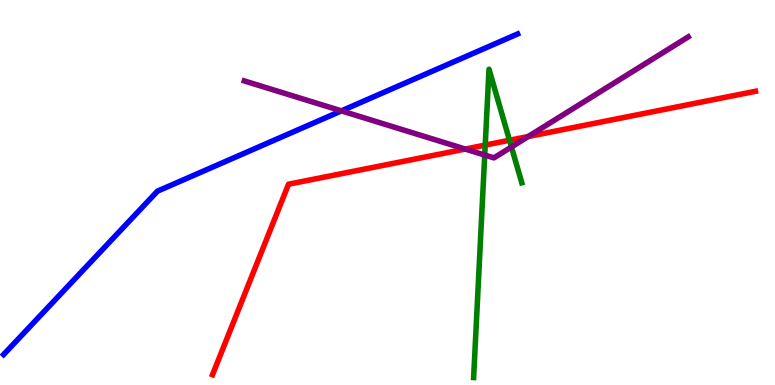[{'lines': ['blue', 'red'], 'intersections': []}, {'lines': ['green', 'red'], 'intersections': [{'x': 6.26, 'y': 6.23}, {'x': 6.57, 'y': 6.36}]}, {'lines': ['purple', 'red'], 'intersections': [{'x': 6.0, 'y': 6.13}, {'x': 6.82, 'y': 6.45}]}, {'lines': ['blue', 'green'], 'intersections': []}, {'lines': ['blue', 'purple'], 'intersections': [{'x': 4.41, 'y': 7.12}]}, {'lines': ['green', 'purple'], 'intersections': [{'x': 6.25, 'y': 5.97}, {'x': 6.6, 'y': 6.18}]}]